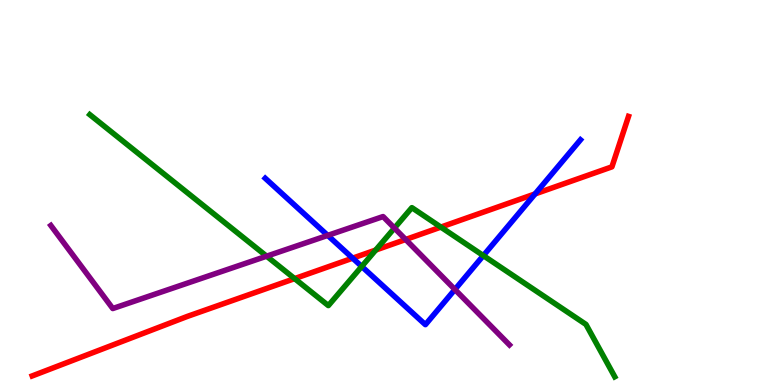[{'lines': ['blue', 'red'], 'intersections': [{'x': 4.55, 'y': 3.29}, {'x': 6.9, 'y': 4.96}]}, {'lines': ['green', 'red'], 'intersections': [{'x': 3.8, 'y': 2.76}, {'x': 4.85, 'y': 3.51}, {'x': 5.69, 'y': 4.1}]}, {'lines': ['purple', 'red'], 'intersections': [{'x': 5.23, 'y': 3.78}]}, {'lines': ['blue', 'green'], 'intersections': [{'x': 4.67, 'y': 3.08}, {'x': 6.24, 'y': 3.36}]}, {'lines': ['blue', 'purple'], 'intersections': [{'x': 4.23, 'y': 3.89}, {'x': 5.87, 'y': 2.48}]}, {'lines': ['green', 'purple'], 'intersections': [{'x': 3.44, 'y': 3.35}, {'x': 5.09, 'y': 4.08}]}]